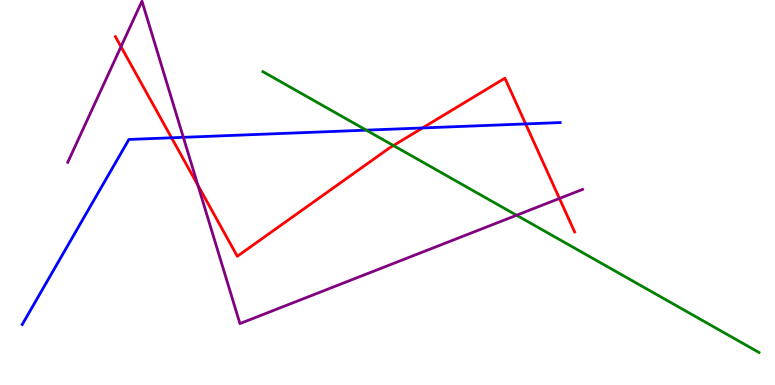[{'lines': ['blue', 'red'], 'intersections': [{'x': 2.21, 'y': 6.42}, {'x': 5.45, 'y': 6.68}, {'x': 6.78, 'y': 6.78}]}, {'lines': ['green', 'red'], 'intersections': [{'x': 5.08, 'y': 6.22}]}, {'lines': ['purple', 'red'], 'intersections': [{'x': 1.56, 'y': 8.79}, {'x': 2.55, 'y': 5.19}, {'x': 7.22, 'y': 4.85}]}, {'lines': ['blue', 'green'], 'intersections': [{'x': 4.73, 'y': 6.62}]}, {'lines': ['blue', 'purple'], 'intersections': [{'x': 2.37, 'y': 6.43}]}, {'lines': ['green', 'purple'], 'intersections': [{'x': 6.67, 'y': 4.41}]}]